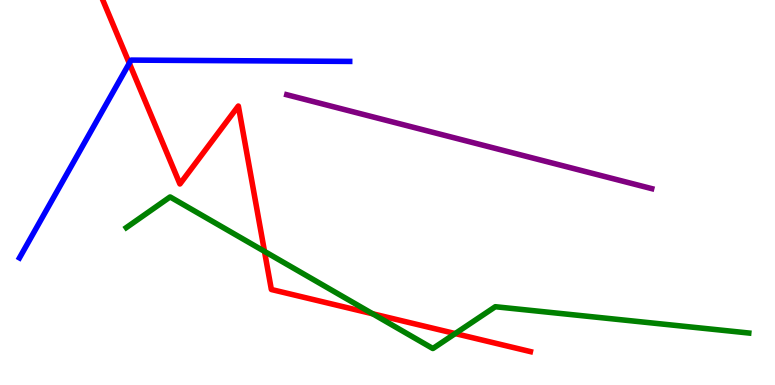[{'lines': ['blue', 'red'], 'intersections': [{'x': 1.67, 'y': 8.36}]}, {'lines': ['green', 'red'], 'intersections': [{'x': 3.41, 'y': 3.47}, {'x': 4.81, 'y': 1.85}, {'x': 5.87, 'y': 1.34}]}, {'lines': ['purple', 'red'], 'intersections': []}, {'lines': ['blue', 'green'], 'intersections': []}, {'lines': ['blue', 'purple'], 'intersections': []}, {'lines': ['green', 'purple'], 'intersections': []}]